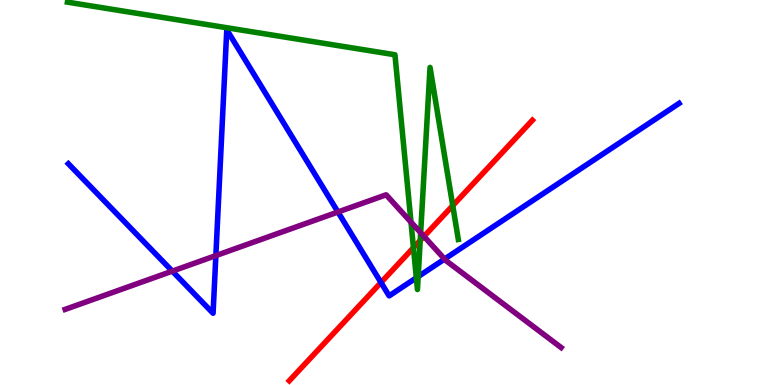[{'lines': ['blue', 'red'], 'intersections': [{'x': 4.92, 'y': 2.66}]}, {'lines': ['green', 'red'], 'intersections': [{'x': 5.33, 'y': 3.57}, {'x': 5.42, 'y': 3.75}, {'x': 5.84, 'y': 4.66}]}, {'lines': ['purple', 'red'], 'intersections': [{'x': 5.47, 'y': 3.86}]}, {'lines': ['blue', 'green'], 'intersections': [{'x': 5.37, 'y': 2.78}, {'x': 5.4, 'y': 2.82}]}, {'lines': ['blue', 'purple'], 'intersections': [{'x': 2.22, 'y': 2.96}, {'x': 2.79, 'y': 3.36}, {'x': 4.36, 'y': 4.49}, {'x': 5.74, 'y': 3.27}]}, {'lines': ['green', 'purple'], 'intersections': [{'x': 5.3, 'y': 4.23}, {'x': 5.43, 'y': 3.95}]}]